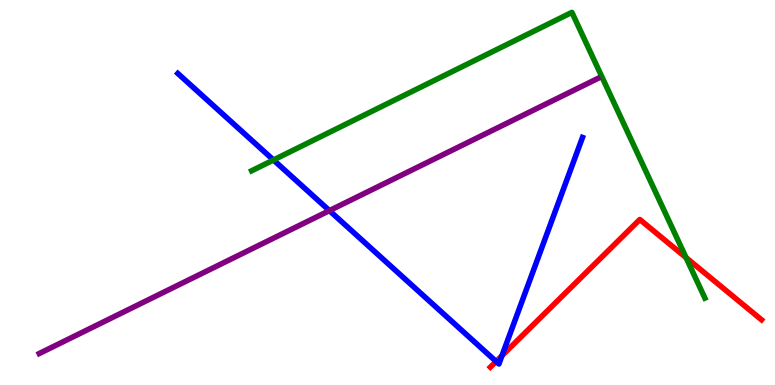[{'lines': ['blue', 'red'], 'intersections': [{'x': 6.4, 'y': 0.611}, {'x': 6.48, 'y': 0.761}]}, {'lines': ['green', 'red'], 'intersections': [{'x': 8.85, 'y': 3.31}]}, {'lines': ['purple', 'red'], 'intersections': []}, {'lines': ['blue', 'green'], 'intersections': [{'x': 3.53, 'y': 5.84}]}, {'lines': ['blue', 'purple'], 'intersections': [{'x': 4.25, 'y': 4.53}]}, {'lines': ['green', 'purple'], 'intersections': []}]